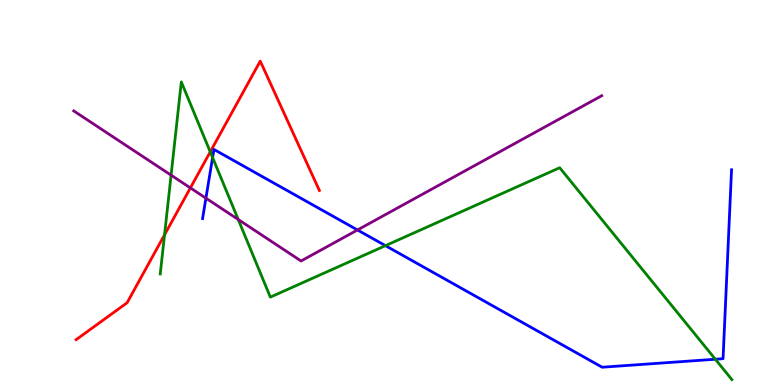[{'lines': ['blue', 'red'], 'intersections': []}, {'lines': ['green', 'red'], 'intersections': [{'x': 2.12, 'y': 3.9}, {'x': 2.71, 'y': 6.06}]}, {'lines': ['purple', 'red'], 'intersections': [{'x': 2.46, 'y': 5.12}]}, {'lines': ['blue', 'green'], 'intersections': [{'x': 2.74, 'y': 5.91}, {'x': 4.97, 'y': 3.62}, {'x': 9.23, 'y': 0.669}]}, {'lines': ['blue', 'purple'], 'intersections': [{'x': 2.66, 'y': 4.85}, {'x': 4.61, 'y': 4.03}]}, {'lines': ['green', 'purple'], 'intersections': [{'x': 2.21, 'y': 5.45}, {'x': 3.07, 'y': 4.3}]}]